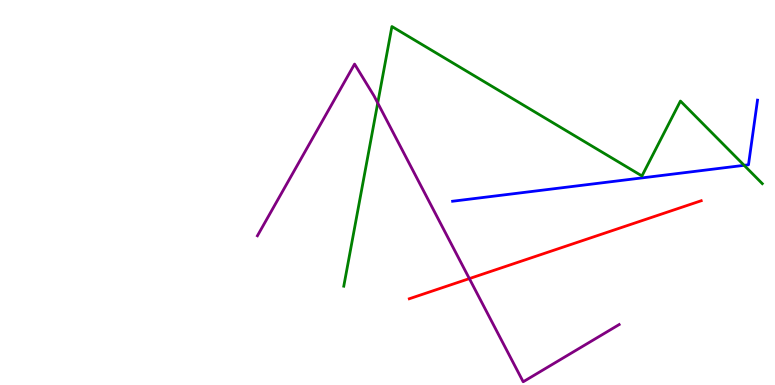[{'lines': ['blue', 'red'], 'intersections': []}, {'lines': ['green', 'red'], 'intersections': []}, {'lines': ['purple', 'red'], 'intersections': [{'x': 6.06, 'y': 2.76}]}, {'lines': ['blue', 'green'], 'intersections': [{'x': 9.6, 'y': 5.71}]}, {'lines': ['blue', 'purple'], 'intersections': []}, {'lines': ['green', 'purple'], 'intersections': [{'x': 4.87, 'y': 7.32}]}]